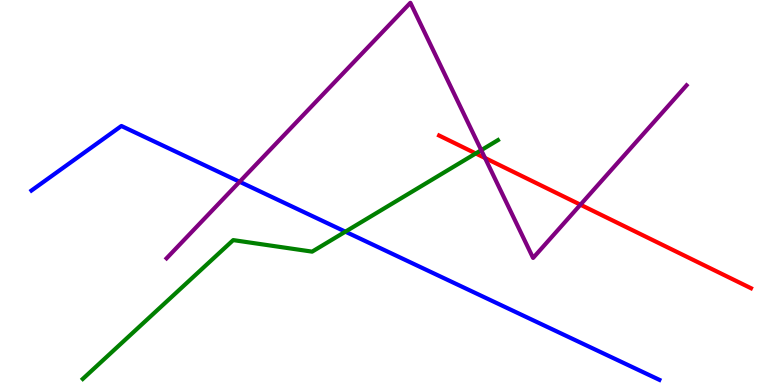[{'lines': ['blue', 'red'], 'intersections': []}, {'lines': ['green', 'red'], 'intersections': [{'x': 6.14, 'y': 6.01}]}, {'lines': ['purple', 'red'], 'intersections': [{'x': 6.26, 'y': 5.9}, {'x': 7.49, 'y': 4.68}]}, {'lines': ['blue', 'green'], 'intersections': [{'x': 4.46, 'y': 3.98}]}, {'lines': ['blue', 'purple'], 'intersections': [{'x': 3.09, 'y': 5.28}]}, {'lines': ['green', 'purple'], 'intersections': [{'x': 6.21, 'y': 6.1}]}]